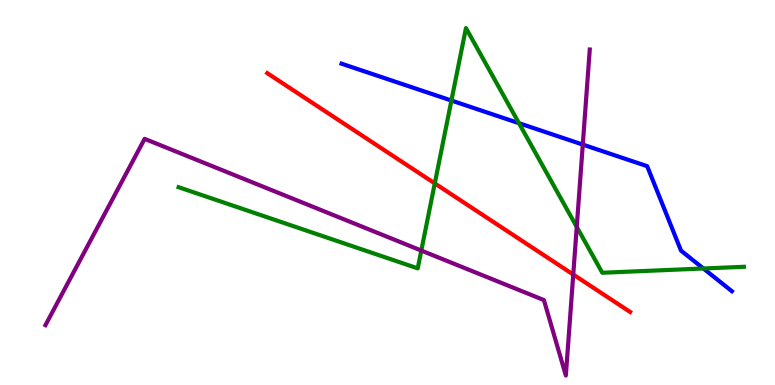[{'lines': ['blue', 'red'], 'intersections': []}, {'lines': ['green', 'red'], 'intersections': [{'x': 5.61, 'y': 5.24}]}, {'lines': ['purple', 'red'], 'intersections': [{'x': 7.4, 'y': 2.87}]}, {'lines': ['blue', 'green'], 'intersections': [{'x': 5.82, 'y': 7.39}, {'x': 6.7, 'y': 6.8}, {'x': 9.08, 'y': 3.03}]}, {'lines': ['blue', 'purple'], 'intersections': [{'x': 7.52, 'y': 6.24}]}, {'lines': ['green', 'purple'], 'intersections': [{'x': 5.44, 'y': 3.49}, {'x': 7.44, 'y': 4.11}]}]